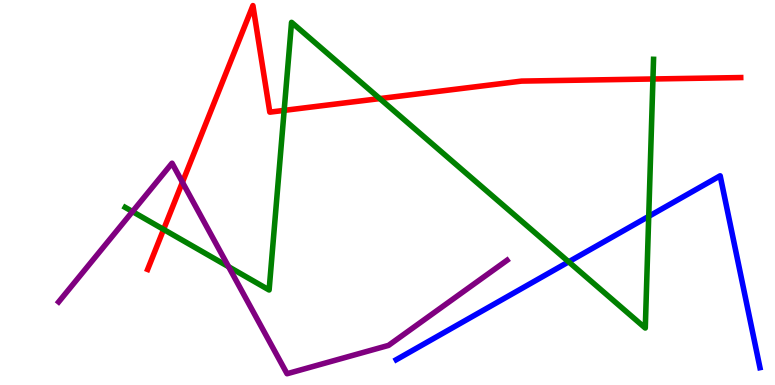[{'lines': ['blue', 'red'], 'intersections': []}, {'lines': ['green', 'red'], 'intersections': [{'x': 2.11, 'y': 4.04}, {'x': 3.67, 'y': 7.13}, {'x': 4.9, 'y': 7.44}, {'x': 8.43, 'y': 7.95}]}, {'lines': ['purple', 'red'], 'intersections': [{'x': 2.35, 'y': 5.27}]}, {'lines': ['blue', 'green'], 'intersections': [{'x': 7.34, 'y': 3.2}, {'x': 8.37, 'y': 4.38}]}, {'lines': ['blue', 'purple'], 'intersections': []}, {'lines': ['green', 'purple'], 'intersections': [{'x': 1.71, 'y': 4.5}, {'x': 2.95, 'y': 3.07}]}]